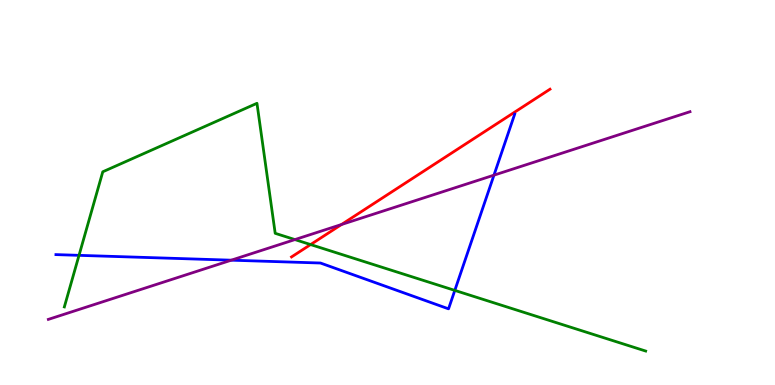[{'lines': ['blue', 'red'], 'intersections': []}, {'lines': ['green', 'red'], 'intersections': [{'x': 4.01, 'y': 3.65}]}, {'lines': ['purple', 'red'], 'intersections': [{'x': 4.41, 'y': 4.17}]}, {'lines': ['blue', 'green'], 'intersections': [{'x': 1.02, 'y': 3.37}, {'x': 5.87, 'y': 2.46}]}, {'lines': ['blue', 'purple'], 'intersections': [{'x': 2.98, 'y': 3.24}, {'x': 6.37, 'y': 5.45}]}, {'lines': ['green', 'purple'], 'intersections': [{'x': 3.81, 'y': 3.78}]}]